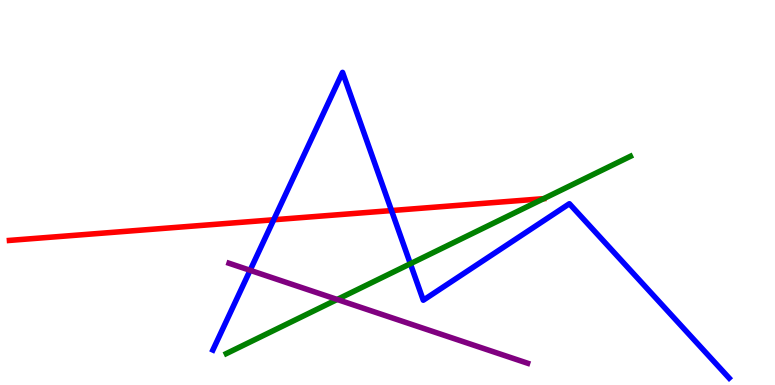[{'lines': ['blue', 'red'], 'intersections': [{'x': 3.53, 'y': 4.29}, {'x': 5.05, 'y': 4.53}]}, {'lines': ['green', 'red'], 'intersections': [{'x': 7.01, 'y': 4.84}]}, {'lines': ['purple', 'red'], 'intersections': []}, {'lines': ['blue', 'green'], 'intersections': [{'x': 5.3, 'y': 3.15}]}, {'lines': ['blue', 'purple'], 'intersections': [{'x': 3.23, 'y': 2.98}]}, {'lines': ['green', 'purple'], 'intersections': [{'x': 4.35, 'y': 2.22}]}]